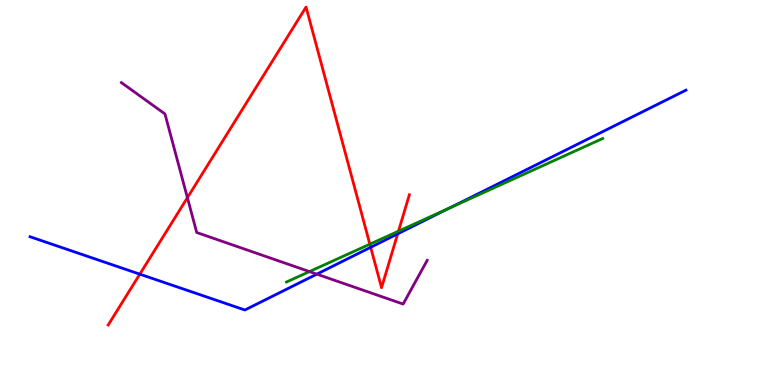[{'lines': ['blue', 'red'], 'intersections': [{'x': 1.8, 'y': 2.88}, {'x': 4.78, 'y': 3.58}, {'x': 5.13, 'y': 3.93}]}, {'lines': ['green', 'red'], 'intersections': [{'x': 4.77, 'y': 3.66}, {'x': 5.14, 'y': 4.0}]}, {'lines': ['purple', 'red'], 'intersections': [{'x': 2.42, 'y': 4.87}]}, {'lines': ['blue', 'green'], 'intersections': [{'x': 5.8, 'y': 4.59}]}, {'lines': ['blue', 'purple'], 'intersections': [{'x': 4.09, 'y': 2.88}]}, {'lines': ['green', 'purple'], 'intersections': [{'x': 3.99, 'y': 2.95}]}]